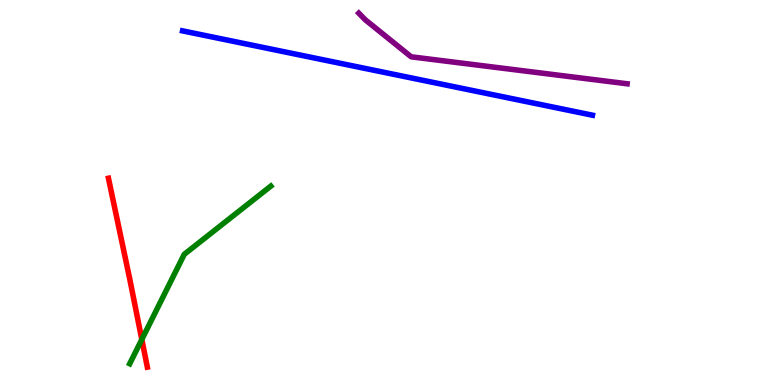[{'lines': ['blue', 'red'], 'intersections': []}, {'lines': ['green', 'red'], 'intersections': [{'x': 1.83, 'y': 1.18}]}, {'lines': ['purple', 'red'], 'intersections': []}, {'lines': ['blue', 'green'], 'intersections': []}, {'lines': ['blue', 'purple'], 'intersections': []}, {'lines': ['green', 'purple'], 'intersections': []}]